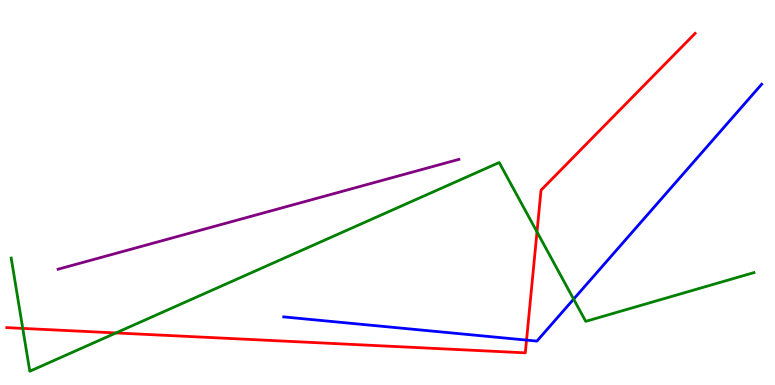[{'lines': ['blue', 'red'], 'intersections': [{'x': 6.79, 'y': 1.17}]}, {'lines': ['green', 'red'], 'intersections': [{'x': 0.294, 'y': 1.47}, {'x': 1.5, 'y': 1.35}, {'x': 6.93, 'y': 3.98}]}, {'lines': ['purple', 'red'], 'intersections': []}, {'lines': ['blue', 'green'], 'intersections': [{'x': 7.4, 'y': 2.23}]}, {'lines': ['blue', 'purple'], 'intersections': []}, {'lines': ['green', 'purple'], 'intersections': []}]